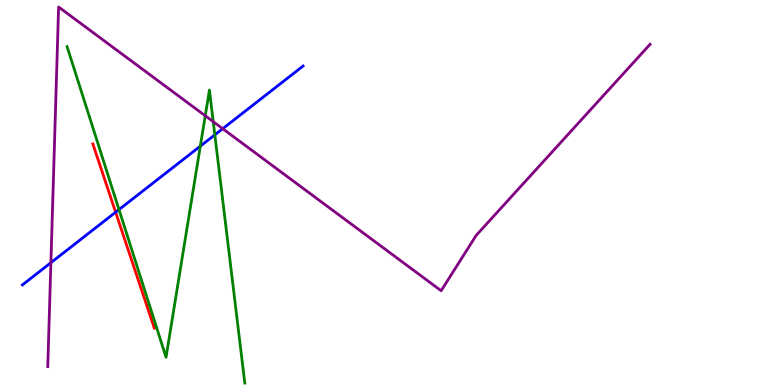[{'lines': ['blue', 'red'], 'intersections': [{'x': 1.49, 'y': 4.49}]}, {'lines': ['green', 'red'], 'intersections': []}, {'lines': ['purple', 'red'], 'intersections': []}, {'lines': ['blue', 'green'], 'intersections': [{'x': 1.54, 'y': 4.56}, {'x': 2.58, 'y': 6.2}, {'x': 2.77, 'y': 6.5}]}, {'lines': ['blue', 'purple'], 'intersections': [{'x': 0.657, 'y': 3.18}, {'x': 2.87, 'y': 6.66}]}, {'lines': ['green', 'purple'], 'intersections': [{'x': 2.65, 'y': 6.99}, {'x': 2.75, 'y': 6.84}]}]